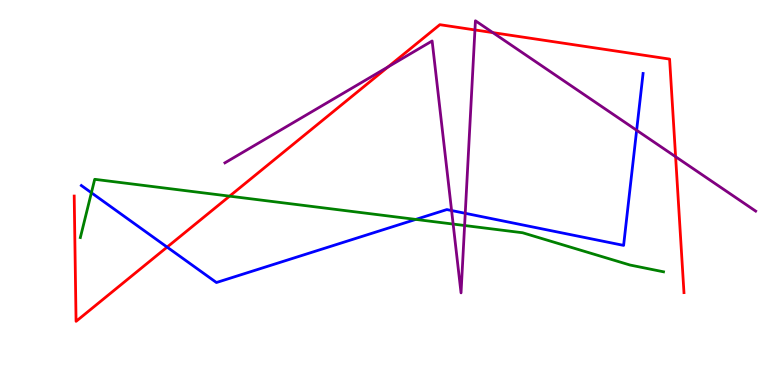[{'lines': ['blue', 'red'], 'intersections': [{'x': 2.16, 'y': 3.58}]}, {'lines': ['green', 'red'], 'intersections': [{'x': 2.96, 'y': 4.91}]}, {'lines': ['purple', 'red'], 'intersections': [{'x': 5.01, 'y': 8.26}, {'x': 6.13, 'y': 9.22}, {'x': 6.36, 'y': 9.15}, {'x': 8.72, 'y': 5.93}]}, {'lines': ['blue', 'green'], 'intersections': [{'x': 1.18, 'y': 4.99}, {'x': 5.36, 'y': 4.3}]}, {'lines': ['blue', 'purple'], 'intersections': [{'x': 5.83, 'y': 4.53}, {'x': 6.0, 'y': 4.46}, {'x': 8.21, 'y': 6.62}]}, {'lines': ['green', 'purple'], 'intersections': [{'x': 5.85, 'y': 4.18}, {'x': 5.99, 'y': 4.14}]}]